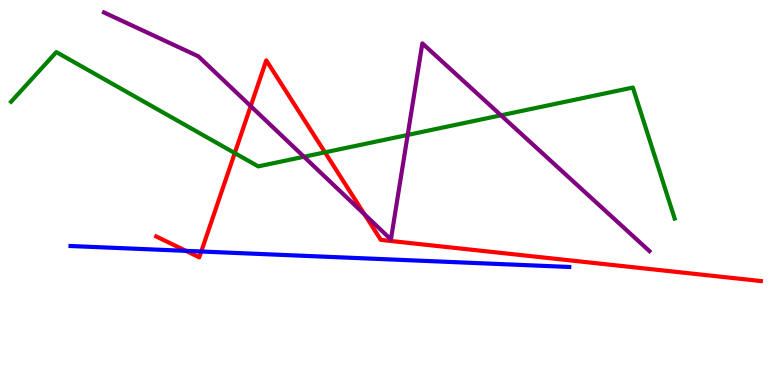[{'lines': ['blue', 'red'], 'intersections': [{'x': 2.4, 'y': 3.48}, {'x': 2.6, 'y': 3.47}]}, {'lines': ['green', 'red'], 'intersections': [{'x': 3.03, 'y': 6.02}, {'x': 4.19, 'y': 6.04}]}, {'lines': ['purple', 'red'], 'intersections': [{'x': 3.24, 'y': 7.24}, {'x': 4.7, 'y': 4.43}]}, {'lines': ['blue', 'green'], 'intersections': []}, {'lines': ['blue', 'purple'], 'intersections': []}, {'lines': ['green', 'purple'], 'intersections': [{'x': 3.92, 'y': 5.93}, {'x': 5.26, 'y': 6.5}, {'x': 6.46, 'y': 7.01}]}]